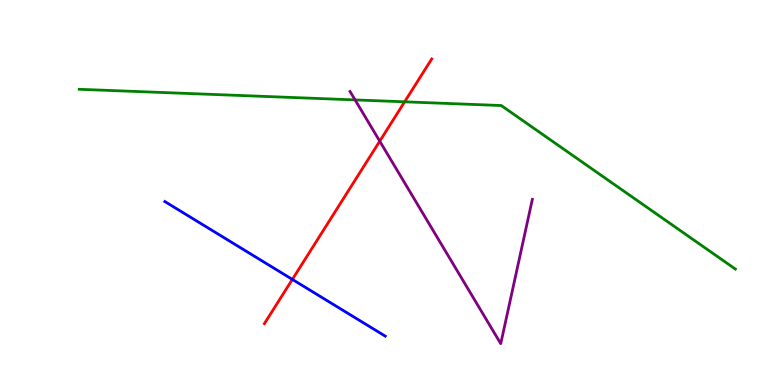[{'lines': ['blue', 'red'], 'intersections': [{'x': 3.77, 'y': 2.74}]}, {'lines': ['green', 'red'], 'intersections': [{'x': 5.22, 'y': 7.36}]}, {'lines': ['purple', 'red'], 'intersections': [{'x': 4.9, 'y': 6.33}]}, {'lines': ['blue', 'green'], 'intersections': []}, {'lines': ['blue', 'purple'], 'intersections': []}, {'lines': ['green', 'purple'], 'intersections': [{'x': 4.58, 'y': 7.41}]}]